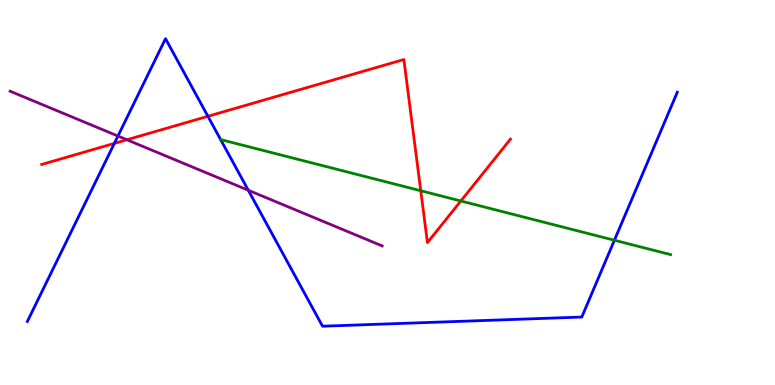[{'lines': ['blue', 'red'], 'intersections': [{'x': 1.48, 'y': 6.28}, {'x': 2.68, 'y': 6.98}]}, {'lines': ['green', 'red'], 'intersections': [{'x': 5.43, 'y': 5.05}, {'x': 5.95, 'y': 4.78}]}, {'lines': ['purple', 'red'], 'intersections': [{'x': 1.64, 'y': 6.37}]}, {'lines': ['blue', 'green'], 'intersections': [{'x': 7.93, 'y': 3.76}]}, {'lines': ['blue', 'purple'], 'intersections': [{'x': 1.52, 'y': 6.47}, {'x': 3.2, 'y': 5.06}]}, {'lines': ['green', 'purple'], 'intersections': []}]